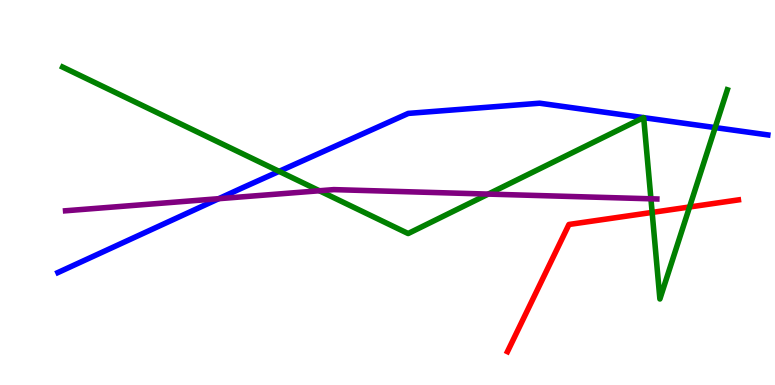[{'lines': ['blue', 'red'], 'intersections': []}, {'lines': ['green', 'red'], 'intersections': [{'x': 8.41, 'y': 4.48}, {'x': 8.9, 'y': 4.62}]}, {'lines': ['purple', 'red'], 'intersections': []}, {'lines': ['blue', 'green'], 'intersections': [{'x': 3.6, 'y': 5.55}, {'x': 8.3, 'y': 6.94}, {'x': 8.31, 'y': 6.94}, {'x': 9.23, 'y': 6.69}]}, {'lines': ['blue', 'purple'], 'intersections': [{'x': 2.82, 'y': 4.84}]}, {'lines': ['green', 'purple'], 'intersections': [{'x': 4.12, 'y': 5.05}, {'x': 6.3, 'y': 4.96}, {'x': 8.4, 'y': 4.84}]}]